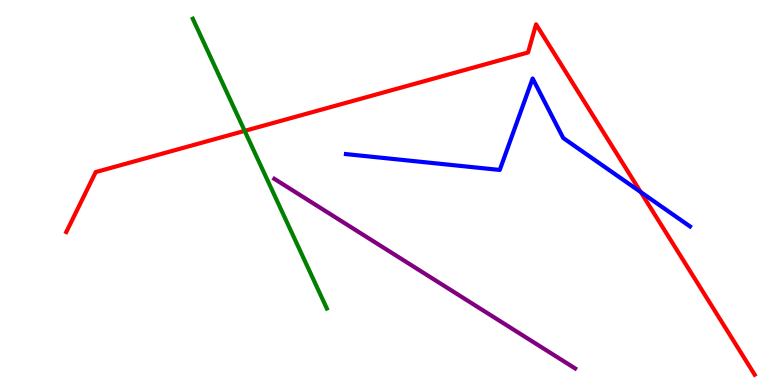[{'lines': ['blue', 'red'], 'intersections': [{'x': 8.27, 'y': 5.01}]}, {'lines': ['green', 'red'], 'intersections': [{'x': 3.16, 'y': 6.6}]}, {'lines': ['purple', 'red'], 'intersections': []}, {'lines': ['blue', 'green'], 'intersections': []}, {'lines': ['blue', 'purple'], 'intersections': []}, {'lines': ['green', 'purple'], 'intersections': []}]